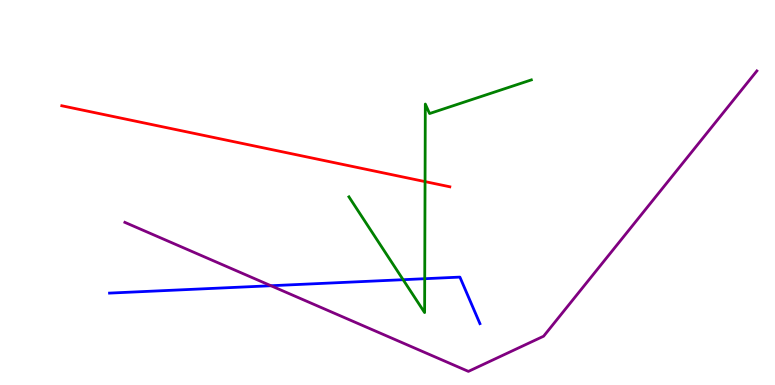[{'lines': ['blue', 'red'], 'intersections': []}, {'lines': ['green', 'red'], 'intersections': [{'x': 5.48, 'y': 5.28}]}, {'lines': ['purple', 'red'], 'intersections': []}, {'lines': ['blue', 'green'], 'intersections': [{'x': 5.2, 'y': 2.74}, {'x': 5.48, 'y': 2.76}]}, {'lines': ['blue', 'purple'], 'intersections': [{'x': 3.5, 'y': 2.58}]}, {'lines': ['green', 'purple'], 'intersections': []}]